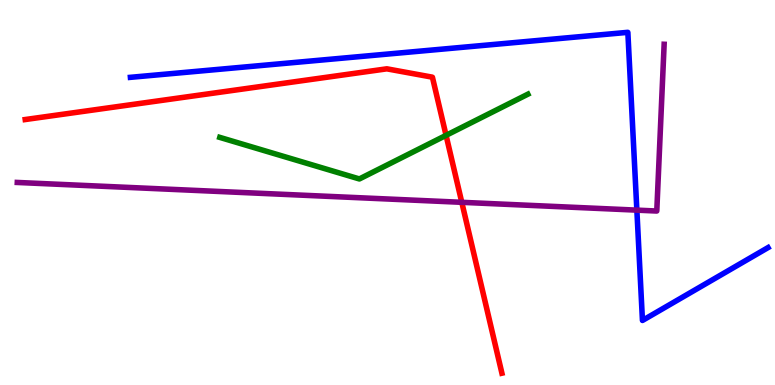[{'lines': ['blue', 'red'], 'intersections': []}, {'lines': ['green', 'red'], 'intersections': [{'x': 5.76, 'y': 6.48}]}, {'lines': ['purple', 'red'], 'intersections': [{'x': 5.96, 'y': 4.74}]}, {'lines': ['blue', 'green'], 'intersections': []}, {'lines': ['blue', 'purple'], 'intersections': [{'x': 8.22, 'y': 4.54}]}, {'lines': ['green', 'purple'], 'intersections': []}]